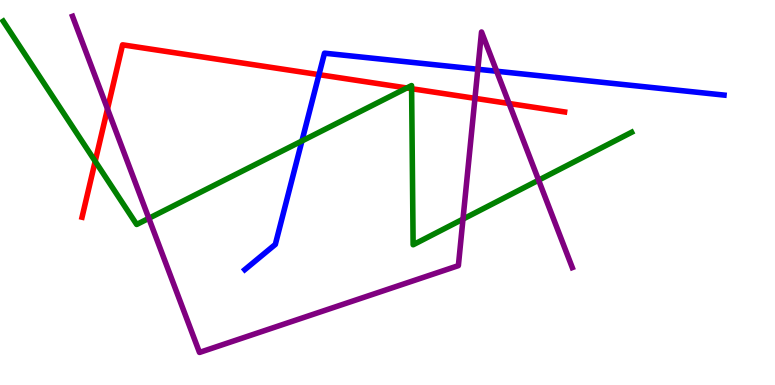[{'lines': ['blue', 'red'], 'intersections': [{'x': 4.12, 'y': 8.06}]}, {'lines': ['green', 'red'], 'intersections': [{'x': 1.23, 'y': 5.81}, {'x': 5.25, 'y': 7.71}, {'x': 5.31, 'y': 7.7}]}, {'lines': ['purple', 'red'], 'intersections': [{'x': 1.39, 'y': 7.17}, {'x': 6.13, 'y': 7.45}, {'x': 6.57, 'y': 7.31}]}, {'lines': ['blue', 'green'], 'intersections': [{'x': 3.9, 'y': 6.34}]}, {'lines': ['blue', 'purple'], 'intersections': [{'x': 6.17, 'y': 8.2}, {'x': 6.41, 'y': 8.15}]}, {'lines': ['green', 'purple'], 'intersections': [{'x': 1.92, 'y': 4.33}, {'x': 5.97, 'y': 4.31}, {'x': 6.95, 'y': 5.32}]}]